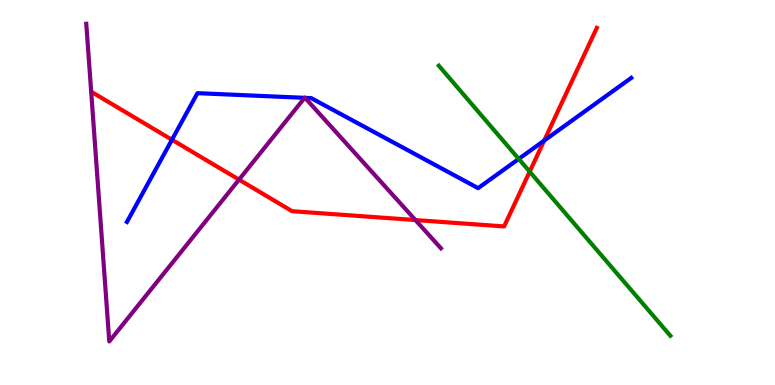[{'lines': ['blue', 'red'], 'intersections': [{'x': 2.22, 'y': 6.37}, {'x': 7.02, 'y': 6.35}]}, {'lines': ['green', 'red'], 'intersections': [{'x': 6.83, 'y': 5.54}]}, {'lines': ['purple', 'red'], 'intersections': [{'x': 3.08, 'y': 5.33}, {'x': 5.36, 'y': 4.28}]}, {'lines': ['blue', 'green'], 'intersections': [{'x': 6.69, 'y': 5.87}]}, {'lines': ['blue', 'purple'], 'intersections': [{'x': 3.93, 'y': 7.46}, {'x': 3.94, 'y': 7.46}]}, {'lines': ['green', 'purple'], 'intersections': []}]